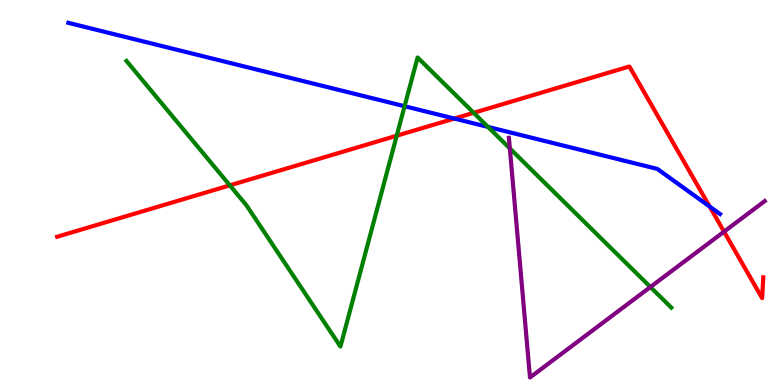[{'lines': ['blue', 'red'], 'intersections': [{'x': 5.86, 'y': 6.92}, {'x': 9.16, 'y': 4.64}]}, {'lines': ['green', 'red'], 'intersections': [{'x': 2.97, 'y': 5.19}, {'x': 5.12, 'y': 6.48}, {'x': 6.11, 'y': 7.07}]}, {'lines': ['purple', 'red'], 'intersections': [{'x': 9.34, 'y': 3.98}]}, {'lines': ['blue', 'green'], 'intersections': [{'x': 5.22, 'y': 7.24}, {'x': 6.3, 'y': 6.7}]}, {'lines': ['blue', 'purple'], 'intersections': []}, {'lines': ['green', 'purple'], 'intersections': [{'x': 6.58, 'y': 6.14}, {'x': 8.39, 'y': 2.55}]}]